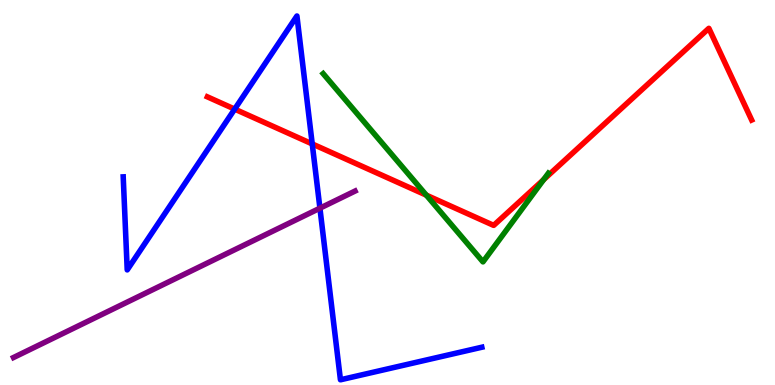[{'lines': ['blue', 'red'], 'intersections': [{'x': 3.03, 'y': 7.17}, {'x': 4.03, 'y': 6.26}]}, {'lines': ['green', 'red'], 'intersections': [{'x': 5.5, 'y': 4.93}, {'x': 7.01, 'y': 5.33}]}, {'lines': ['purple', 'red'], 'intersections': []}, {'lines': ['blue', 'green'], 'intersections': []}, {'lines': ['blue', 'purple'], 'intersections': [{'x': 4.13, 'y': 4.59}]}, {'lines': ['green', 'purple'], 'intersections': []}]